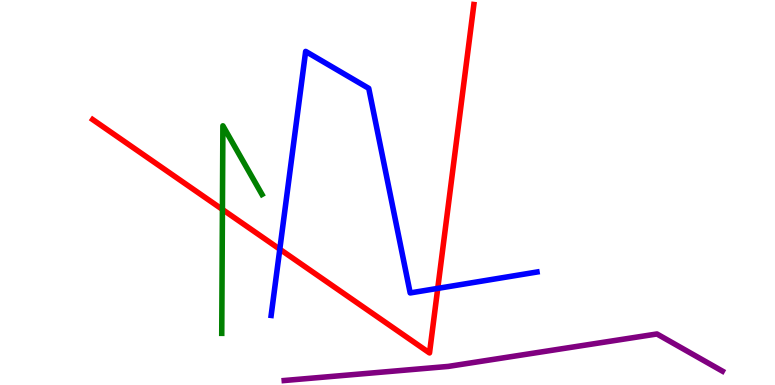[{'lines': ['blue', 'red'], 'intersections': [{'x': 3.61, 'y': 3.53}, {'x': 5.65, 'y': 2.51}]}, {'lines': ['green', 'red'], 'intersections': [{'x': 2.87, 'y': 4.56}]}, {'lines': ['purple', 'red'], 'intersections': []}, {'lines': ['blue', 'green'], 'intersections': []}, {'lines': ['blue', 'purple'], 'intersections': []}, {'lines': ['green', 'purple'], 'intersections': []}]